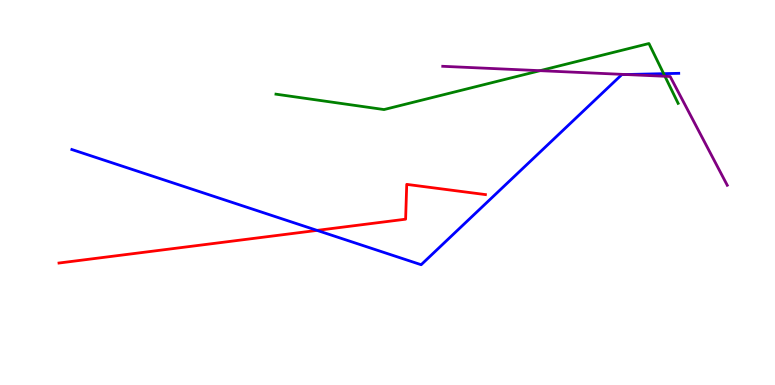[{'lines': ['blue', 'red'], 'intersections': [{'x': 4.09, 'y': 4.02}]}, {'lines': ['green', 'red'], 'intersections': []}, {'lines': ['purple', 'red'], 'intersections': []}, {'lines': ['blue', 'green'], 'intersections': [{'x': 8.56, 'y': 8.09}]}, {'lines': ['blue', 'purple'], 'intersections': [{'x': 8.07, 'y': 8.06}]}, {'lines': ['green', 'purple'], 'intersections': [{'x': 6.97, 'y': 8.16}, {'x': 8.58, 'y': 8.02}]}]